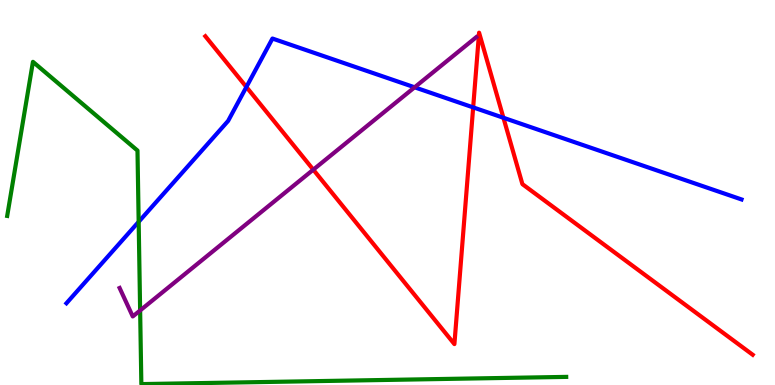[{'lines': ['blue', 'red'], 'intersections': [{'x': 3.18, 'y': 7.74}, {'x': 6.11, 'y': 7.21}, {'x': 6.5, 'y': 6.94}]}, {'lines': ['green', 'red'], 'intersections': []}, {'lines': ['purple', 'red'], 'intersections': [{'x': 4.04, 'y': 5.59}]}, {'lines': ['blue', 'green'], 'intersections': [{'x': 1.79, 'y': 4.24}]}, {'lines': ['blue', 'purple'], 'intersections': [{'x': 5.35, 'y': 7.73}]}, {'lines': ['green', 'purple'], 'intersections': [{'x': 1.81, 'y': 1.94}]}]